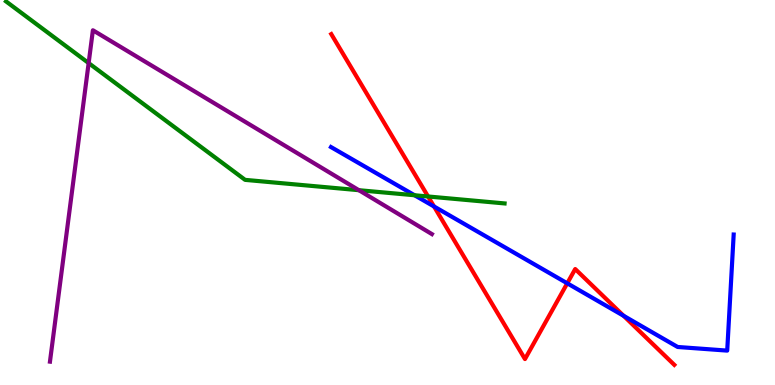[{'lines': ['blue', 'red'], 'intersections': [{'x': 5.6, 'y': 4.64}, {'x': 7.32, 'y': 2.64}, {'x': 8.05, 'y': 1.8}]}, {'lines': ['green', 'red'], 'intersections': [{'x': 5.52, 'y': 4.9}]}, {'lines': ['purple', 'red'], 'intersections': []}, {'lines': ['blue', 'green'], 'intersections': [{'x': 5.35, 'y': 4.93}]}, {'lines': ['blue', 'purple'], 'intersections': []}, {'lines': ['green', 'purple'], 'intersections': [{'x': 1.14, 'y': 8.36}, {'x': 4.63, 'y': 5.06}]}]